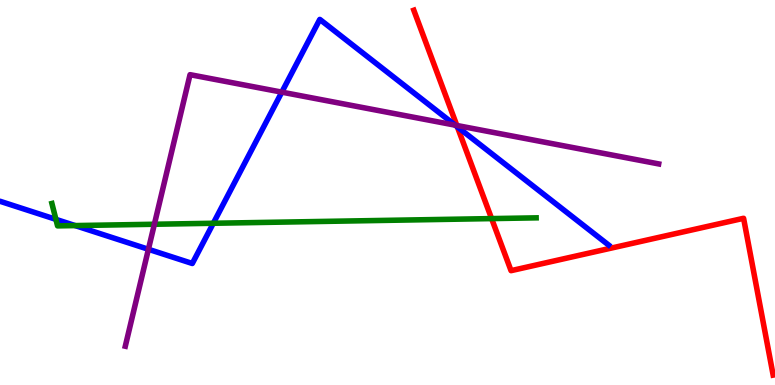[{'lines': ['blue', 'red'], 'intersections': [{'x': 5.9, 'y': 6.7}]}, {'lines': ['green', 'red'], 'intersections': [{'x': 6.34, 'y': 4.32}]}, {'lines': ['purple', 'red'], 'intersections': [{'x': 5.89, 'y': 6.74}]}, {'lines': ['blue', 'green'], 'intersections': [{'x': 0.722, 'y': 4.3}, {'x': 0.97, 'y': 4.14}, {'x': 2.75, 'y': 4.2}]}, {'lines': ['blue', 'purple'], 'intersections': [{'x': 1.91, 'y': 3.53}, {'x': 3.64, 'y': 7.61}, {'x': 5.87, 'y': 6.75}]}, {'lines': ['green', 'purple'], 'intersections': [{'x': 1.99, 'y': 4.18}]}]